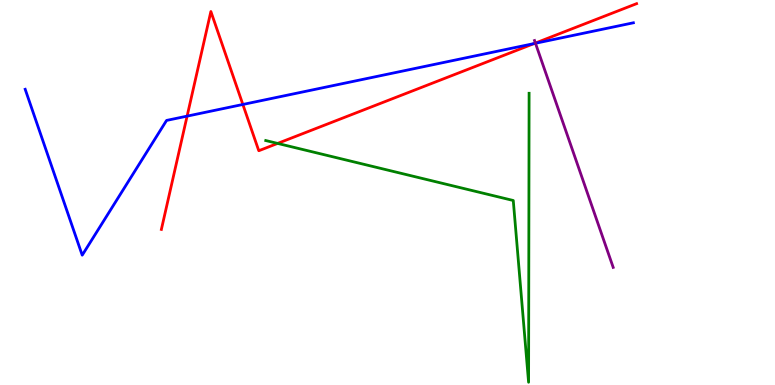[{'lines': ['blue', 'red'], 'intersections': [{'x': 2.41, 'y': 6.98}, {'x': 3.13, 'y': 7.29}, {'x': 6.89, 'y': 8.87}]}, {'lines': ['green', 'red'], 'intersections': [{'x': 3.58, 'y': 6.27}]}, {'lines': ['purple', 'red'], 'intersections': [{'x': 6.91, 'y': 8.88}]}, {'lines': ['blue', 'green'], 'intersections': []}, {'lines': ['blue', 'purple'], 'intersections': [{'x': 6.91, 'y': 8.88}]}, {'lines': ['green', 'purple'], 'intersections': []}]